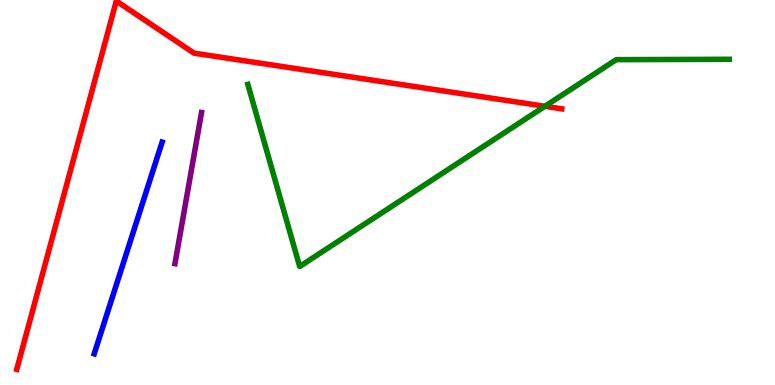[{'lines': ['blue', 'red'], 'intersections': []}, {'lines': ['green', 'red'], 'intersections': [{'x': 7.03, 'y': 7.24}]}, {'lines': ['purple', 'red'], 'intersections': []}, {'lines': ['blue', 'green'], 'intersections': []}, {'lines': ['blue', 'purple'], 'intersections': []}, {'lines': ['green', 'purple'], 'intersections': []}]